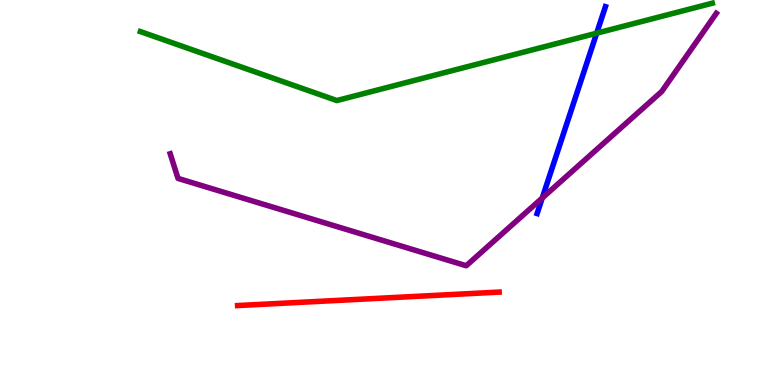[{'lines': ['blue', 'red'], 'intersections': []}, {'lines': ['green', 'red'], 'intersections': []}, {'lines': ['purple', 'red'], 'intersections': []}, {'lines': ['blue', 'green'], 'intersections': [{'x': 7.7, 'y': 9.14}]}, {'lines': ['blue', 'purple'], 'intersections': [{'x': 7.0, 'y': 4.86}]}, {'lines': ['green', 'purple'], 'intersections': []}]